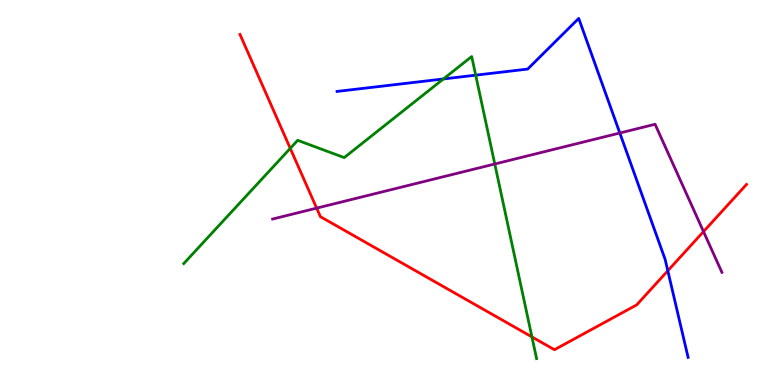[{'lines': ['blue', 'red'], 'intersections': [{'x': 8.62, 'y': 2.97}]}, {'lines': ['green', 'red'], 'intersections': [{'x': 3.75, 'y': 6.15}, {'x': 6.86, 'y': 1.25}]}, {'lines': ['purple', 'red'], 'intersections': [{'x': 4.09, 'y': 4.59}, {'x': 9.08, 'y': 3.98}]}, {'lines': ['blue', 'green'], 'intersections': [{'x': 5.72, 'y': 7.95}, {'x': 6.14, 'y': 8.05}]}, {'lines': ['blue', 'purple'], 'intersections': [{'x': 8.0, 'y': 6.55}]}, {'lines': ['green', 'purple'], 'intersections': [{'x': 6.38, 'y': 5.74}]}]